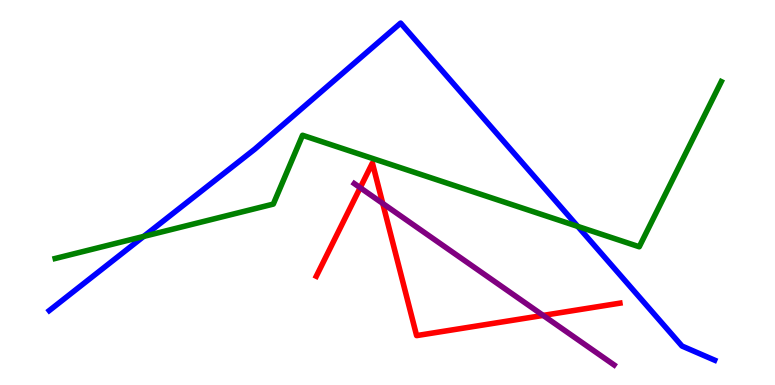[{'lines': ['blue', 'red'], 'intersections': []}, {'lines': ['green', 'red'], 'intersections': []}, {'lines': ['purple', 'red'], 'intersections': [{'x': 4.65, 'y': 5.12}, {'x': 4.94, 'y': 4.72}, {'x': 7.01, 'y': 1.81}]}, {'lines': ['blue', 'green'], 'intersections': [{'x': 1.85, 'y': 3.86}, {'x': 7.46, 'y': 4.12}]}, {'lines': ['blue', 'purple'], 'intersections': []}, {'lines': ['green', 'purple'], 'intersections': []}]